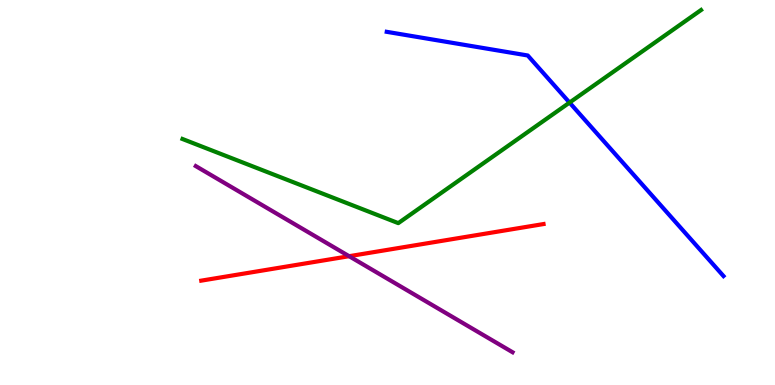[{'lines': ['blue', 'red'], 'intersections': []}, {'lines': ['green', 'red'], 'intersections': []}, {'lines': ['purple', 'red'], 'intersections': [{'x': 4.5, 'y': 3.35}]}, {'lines': ['blue', 'green'], 'intersections': [{'x': 7.35, 'y': 7.34}]}, {'lines': ['blue', 'purple'], 'intersections': []}, {'lines': ['green', 'purple'], 'intersections': []}]